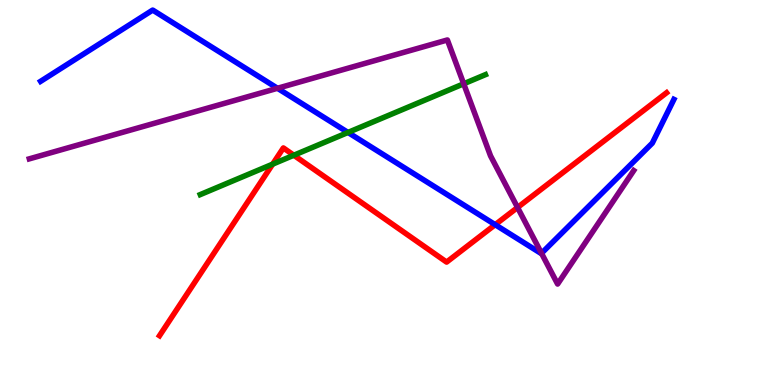[{'lines': ['blue', 'red'], 'intersections': [{'x': 6.39, 'y': 4.16}]}, {'lines': ['green', 'red'], 'intersections': [{'x': 3.52, 'y': 5.74}, {'x': 3.79, 'y': 5.97}]}, {'lines': ['purple', 'red'], 'intersections': [{'x': 6.68, 'y': 4.61}]}, {'lines': ['blue', 'green'], 'intersections': [{'x': 4.49, 'y': 6.56}]}, {'lines': ['blue', 'purple'], 'intersections': [{'x': 3.58, 'y': 7.71}, {'x': 6.99, 'y': 3.42}]}, {'lines': ['green', 'purple'], 'intersections': [{'x': 5.98, 'y': 7.82}]}]